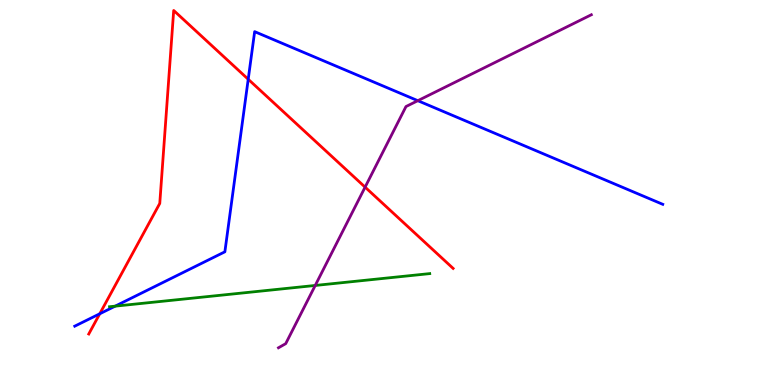[{'lines': ['blue', 'red'], 'intersections': [{'x': 1.29, 'y': 1.85}, {'x': 3.2, 'y': 7.94}]}, {'lines': ['green', 'red'], 'intersections': []}, {'lines': ['purple', 'red'], 'intersections': [{'x': 4.71, 'y': 5.14}]}, {'lines': ['blue', 'green'], 'intersections': [{'x': 1.49, 'y': 2.05}]}, {'lines': ['blue', 'purple'], 'intersections': [{'x': 5.39, 'y': 7.38}]}, {'lines': ['green', 'purple'], 'intersections': [{'x': 4.07, 'y': 2.59}]}]